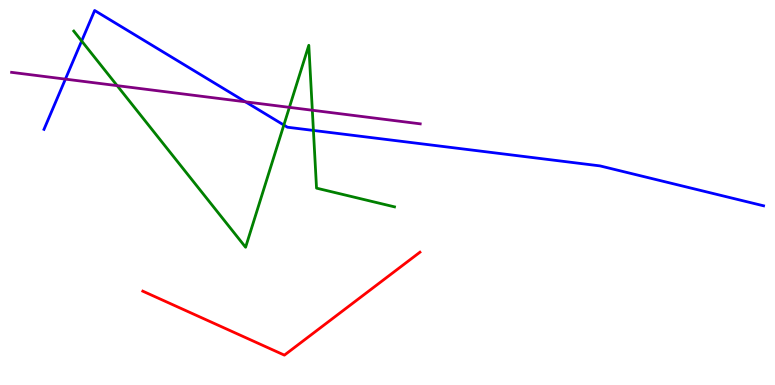[{'lines': ['blue', 'red'], 'intersections': []}, {'lines': ['green', 'red'], 'intersections': []}, {'lines': ['purple', 'red'], 'intersections': []}, {'lines': ['blue', 'green'], 'intersections': [{'x': 1.05, 'y': 8.93}, {'x': 3.66, 'y': 6.75}, {'x': 4.04, 'y': 6.61}]}, {'lines': ['blue', 'purple'], 'intersections': [{'x': 0.844, 'y': 7.94}, {'x': 3.17, 'y': 7.36}]}, {'lines': ['green', 'purple'], 'intersections': [{'x': 1.51, 'y': 7.78}, {'x': 3.73, 'y': 7.21}, {'x': 4.03, 'y': 7.14}]}]